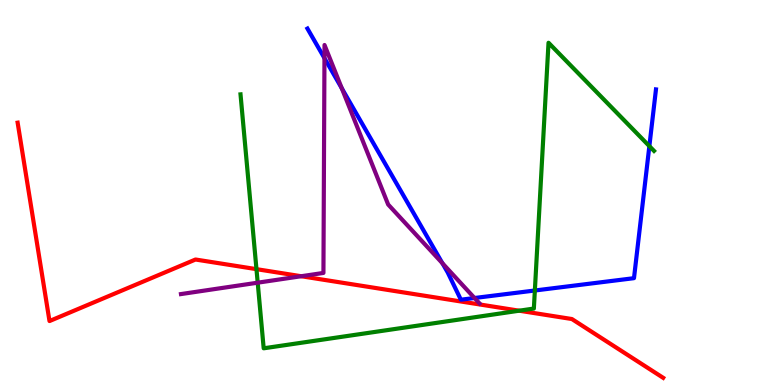[{'lines': ['blue', 'red'], 'intersections': []}, {'lines': ['green', 'red'], 'intersections': [{'x': 3.31, 'y': 3.01}, {'x': 6.7, 'y': 1.93}]}, {'lines': ['purple', 'red'], 'intersections': [{'x': 3.89, 'y': 2.83}]}, {'lines': ['blue', 'green'], 'intersections': [{'x': 6.9, 'y': 2.45}, {'x': 8.38, 'y': 6.2}]}, {'lines': ['blue', 'purple'], 'intersections': [{'x': 4.19, 'y': 8.49}, {'x': 4.41, 'y': 7.71}, {'x': 5.71, 'y': 3.16}, {'x': 6.12, 'y': 2.26}]}, {'lines': ['green', 'purple'], 'intersections': [{'x': 3.33, 'y': 2.66}]}]